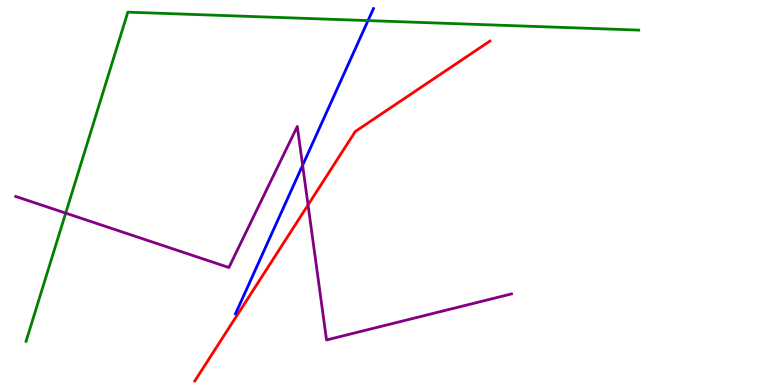[{'lines': ['blue', 'red'], 'intersections': []}, {'lines': ['green', 'red'], 'intersections': []}, {'lines': ['purple', 'red'], 'intersections': [{'x': 3.97, 'y': 4.68}]}, {'lines': ['blue', 'green'], 'intersections': [{'x': 4.75, 'y': 9.47}]}, {'lines': ['blue', 'purple'], 'intersections': [{'x': 3.9, 'y': 5.71}]}, {'lines': ['green', 'purple'], 'intersections': [{'x': 0.848, 'y': 4.46}]}]